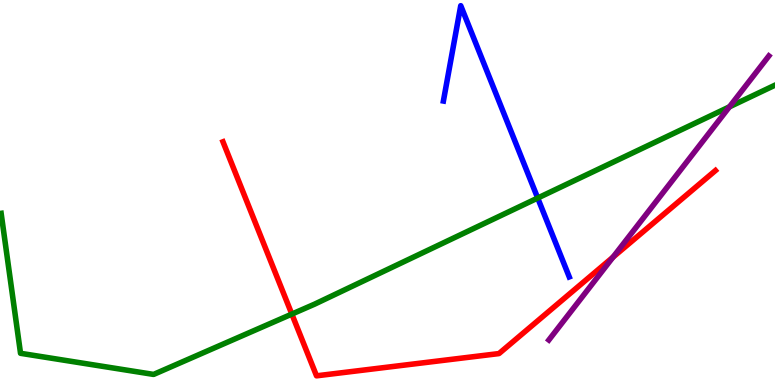[{'lines': ['blue', 'red'], 'intersections': []}, {'lines': ['green', 'red'], 'intersections': [{'x': 3.77, 'y': 1.84}]}, {'lines': ['purple', 'red'], 'intersections': [{'x': 7.91, 'y': 3.32}]}, {'lines': ['blue', 'green'], 'intersections': [{'x': 6.94, 'y': 4.86}]}, {'lines': ['blue', 'purple'], 'intersections': []}, {'lines': ['green', 'purple'], 'intersections': [{'x': 9.41, 'y': 7.22}]}]